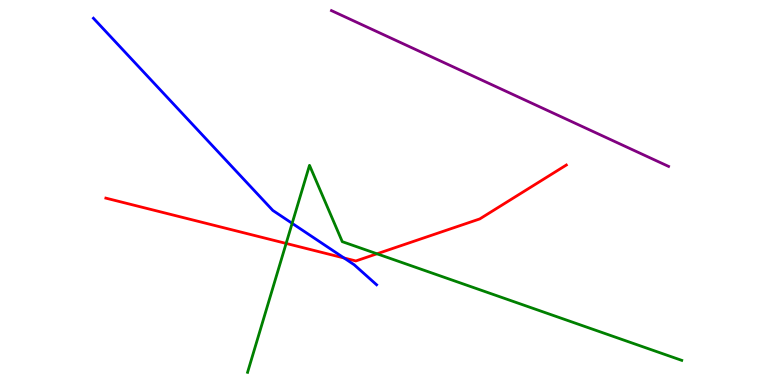[{'lines': ['blue', 'red'], 'intersections': [{'x': 4.44, 'y': 3.3}]}, {'lines': ['green', 'red'], 'intersections': [{'x': 3.69, 'y': 3.68}, {'x': 4.86, 'y': 3.41}]}, {'lines': ['purple', 'red'], 'intersections': []}, {'lines': ['blue', 'green'], 'intersections': [{'x': 3.77, 'y': 4.2}]}, {'lines': ['blue', 'purple'], 'intersections': []}, {'lines': ['green', 'purple'], 'intersections': []}]